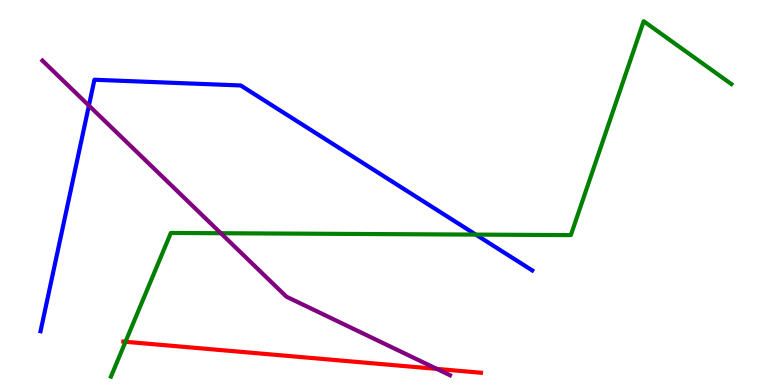[{'lines': ['blue', 'red'], 'intersections': []}, {'lines': ['green', 'red'], 'intersections': [{'x': 1.62, 'y': 1.12}]}, {'lines': ['purple', 'red'], 'intersections': [{'x': 5.64, 'y': 0.418}]}, {'lines': ['blue', 'green'], 'intersections': [{'x': 6.14, 'y': 3.91}]}, {'lines': ['blue', 'purple'], 'intersections': [{'x': 1.15, 'y': 7.26}]}, {'lines': ['green', 'purple'], 'intersections': [{'x': 2.85, 'y': 3.94}]}]